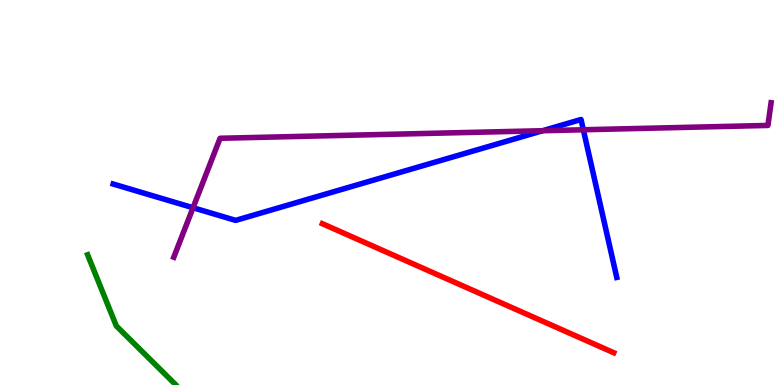[{'lines': ['blue', 'red'], 'intersections': []}, {'lines': ['green', 'red'], 'intersections': []}, {'lines': ['purple', 'red'], 'intersections': []}, {'lines': ['blue', 'green'], 'intersections': []}, {'lines': ['blue', 'purple'], 'intersections': [{'x': 2.49, 'y': 4.6}, {'x': 7.0, 'y': 6.6}, {'x': 7.53, 'y': 6.63}]}, {'lines': ['green', 'purple'], 'intersections': []}]